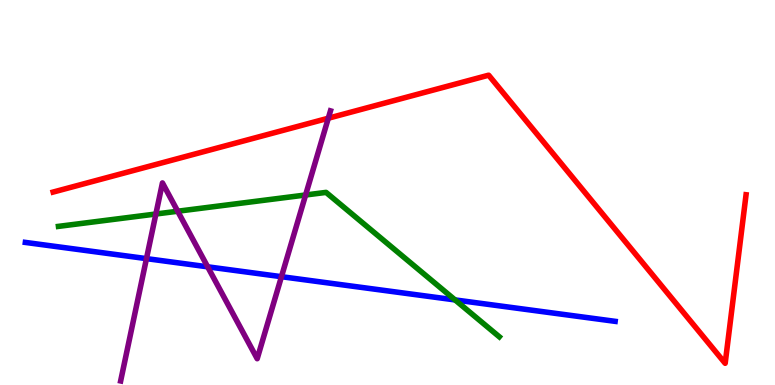[{'lines': ['blue', 'red'], 'intersections': []}, {'lines': ['green', 'red'], 'intersections': []}, {'lines': ['purple', 'red'], 'intersections': [{'x': 4.24, 'y': 6.93}]}, {'lines': ['blue', 'green'], 'intersections': [{'x': 5.87, 'y': 2.21}]}, {'lines': ['blue', 'purple'], 'intersections': [{'x': 1.89, 'y': 3.28}, {'x': 2.68, 'y': 3.07}, {'x': 3.63, 'y': 2.81}]}, {'lines': ['green', 'purple'], 'intersections': [{'x': 2.01, 'y': 4.44}, {'x': 2.29, 'y': 4.51}, {'x': 3.94, 'y': 4.94}]}]